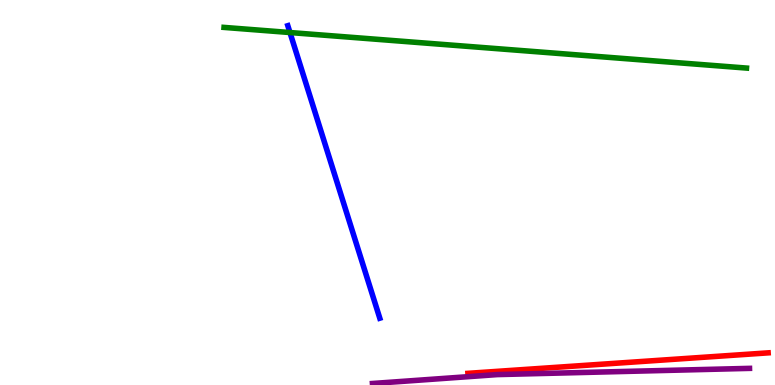[{'lines': ['blue', 'red'], 'intersections': []}, {'lines': ['green', 'red'], 'intersections': []}, {'lines': ['purple', 'red'], 'intersections': []}, {'lines': ['blue', 'green'], 'intersections': [{'x': 3.74, 'y': 9.15}]}, {'lines': ['blue', 'purple'], 'intersections': []}, {'lines': ['green', 'purple'], 'intersections': []}]